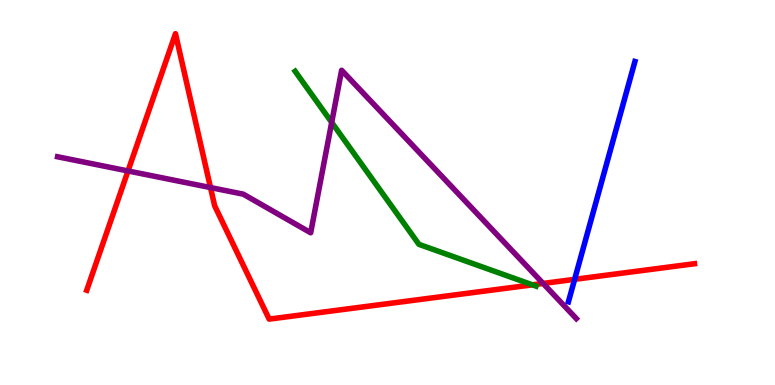[{'lines': ['blue', 'red'], 'intersections': [{'x': 7.41, 'y': 2.74}]}, {'lines': ['green', 'red'], 'intersections': [{'x': 6.87, 'y': 2.6}]}, {'lines': ['purple', 'red'], 'intersections': [{'x': 1.65, 'y': 5.56}, {'x': 2.72, 'y': 5.13}, {'x': 7.01, 'y': 2.64}]}, {'lines': ['blue', 'green'], 'intersections': []}, {'lines': ['blue', 'purple'], 'intersections': []}, {'lines': ['green', 'purple'], 'intersections': [{'x': 4.28, 'y': 6.82}]}]